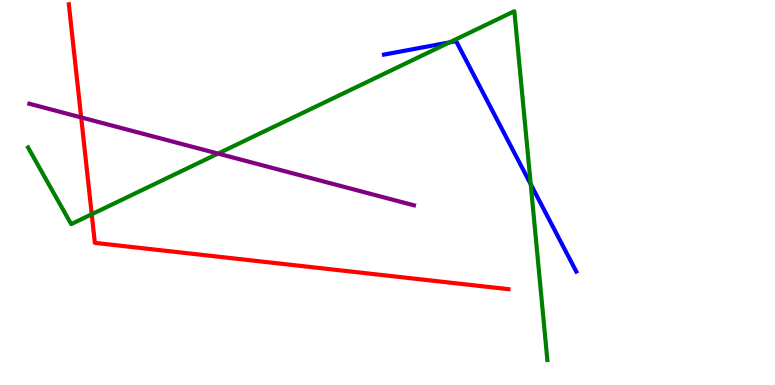[{'lines': ['blue', 'red'], 'intersections': []}, {'lines': ['green', 'red'], 'intersections': [{'x': 1.18, 'y': 4.43}]}, {'lines': ['purple', 'red'], 'intersections': [{'x': 1.05, 'y': 6.95}]}, {'lines': ['blue', 'green'], 'intersections': [{'x': 5.8, 'y': 8.9}, {'x': 6.85, 'y': 5.22}]}, {'lines': ['blue', 'purple'], 'intersections': []}, {'lines': ['green', 'purple'], 'intersections': [{'x': 2.81, 'y': 6.01}]}]